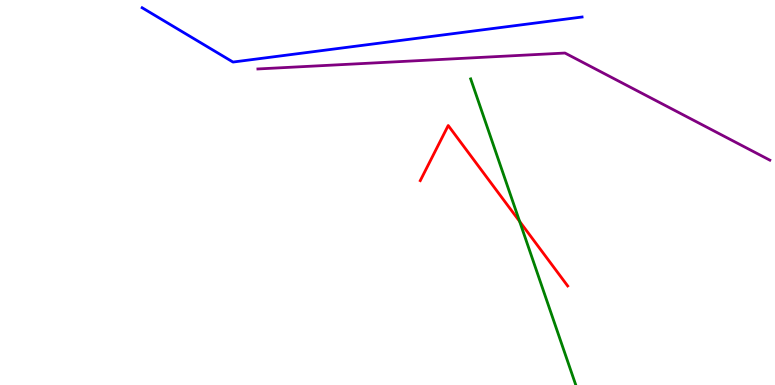[{'lines': ['blue', 'red'], 'intersections': []}, {'lines': ['green', 'red'], 'intersections': [{'x': 6.7, 'y': 4.25}]}, {'lines': ['purple', 'red'], 'intersections': []}, {'lines': ['blue', 'green'], 'intersections': []}, {'lines': ['blue', 'purple'], 'intersections': []}, {'lines': ['green', 'purple'], 'intersections': []}]